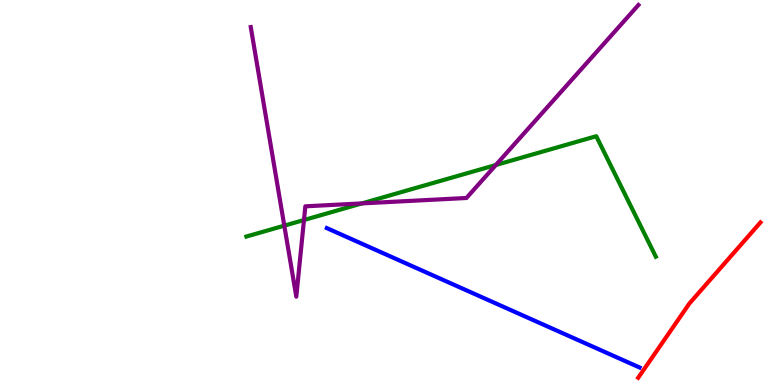[{'lines': ['blue', 'red'], 'intersections': []}, {'lines': ['green', 'red'], 'intersections': []}, {'lines': ['purple', 'red'], 'intersections': []}, {'lines': ['blue', 'green'], 'intersections': []}, {'lines': ['blue', 'purple'], 'intersections': []}, {'lines': ['green', 'purple'], 'intersections': [{'x': 3.67, 'y': 4.14}, {'x': 3.92, 'y': 4.29}, {'x': 4.67, 'y': 4.72}, {'x': 6.4, 'y': 5.71}]}]